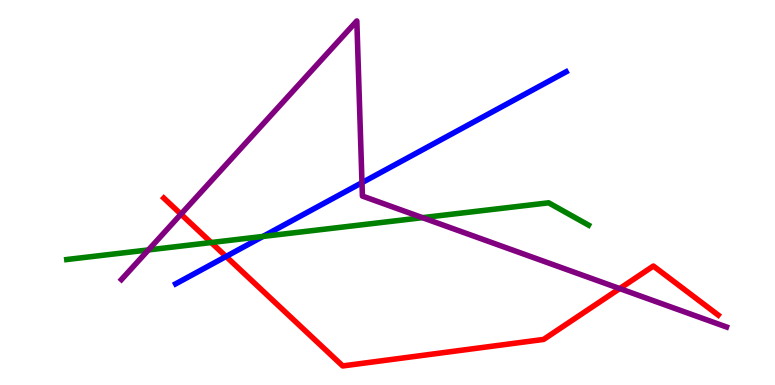[{'lines': ['blue', 'red'], 'intersections': [{'x': 2.92, 'y': 3.34}]}, {'lines': ['green', 'red'], 'intersections': [{'x': 2.73, 'y': 3.7}]}, {'lines': ['purple', 'red'], 'intersections': [{'x': 2.34, 'y': 4.44}, {'x': 8.0, 'y': 2.5}]}, {'lines': ['blue', 'green'], 'intersections': [{'x': 3.39, 'y': 3.86}]}, {'lines': ['blue', 'purple'], 'intersections': [{'x': 4.67, 'y': 5.26}]}, {'lines': ['green', 'purple'], 'intersections': [{'x': 1.92, 'y': 3.51}, {'x': 5.45, 'y': 4.35}]}]